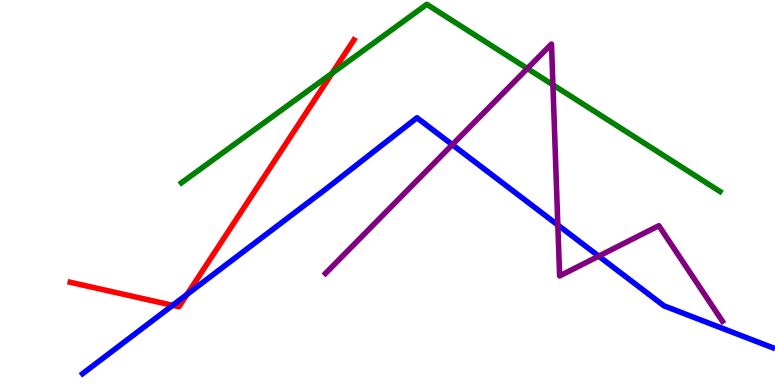[{'lines': ['blue', 'red'], 'intersections': [{'x': 2.23, 'y': 2.07}, {'x': 2.41, 'y': 2.35}]}, {'lines': ['green', 'red'], 'intersections': [{'x': 4.28, 'y': 8.1}]}, {'lines': ['purple', 'red'], 'intersections': []}, {'lines': ['blue', 'green'], 'intersections': []}, {'lines': ['blue', 'purple'], 'intersections': [{'x': 5.84, 'y': 6.24}, {'x': 7.2, 'y': 4.16}, {'x': 7.73, 'y': 3.35}]}, {'lines': ['green', 'purple'], 'intersections': [{'x': 6.8, 'y': 8.22}, {'x': 7.13, 'y': 7.8}]}]